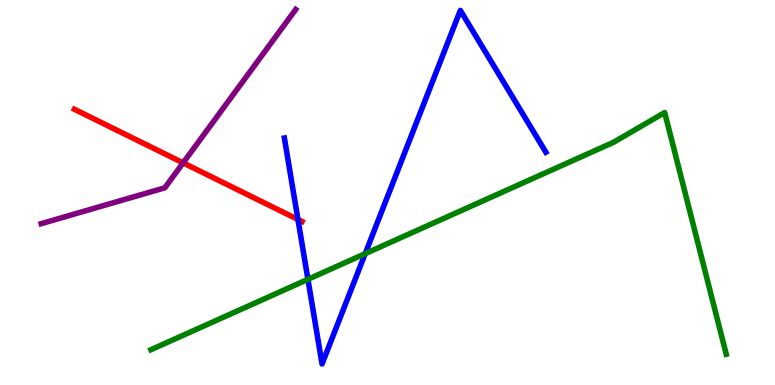[{'lines': ['blue', 'red'], 'intersections': [{'x': 3.84, 'y': 4.3}]}, {'lines': ['green', 'red'], 'intersections': []}, {'lines': ['purple', 'red'], 'intersections': [{'x': 2.36, 'y': 5.77}]}, {'lines': ['blue', 'green'], 'intersections': [{'x': 3.97, 'y': 2.74}, {'x': 4.71, 'y': 3.41}]}, {'lines': ['blue', 'purple'], 'intersections': []}, {'lines': ['green', 'purple'], 'intersections': []}]